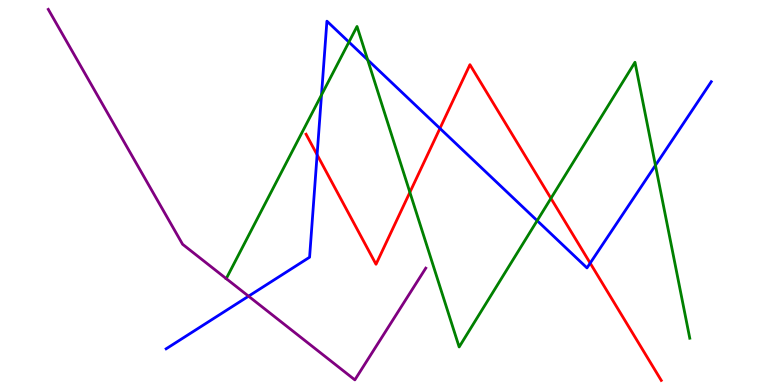[{'lines': ['blue', 'red'], 'intersections': [{'x': 4.09, 'y': 5.98}, {'x': 5.68, 'y': 6.66}, {'x': 7.62, 'y': 3.17}]}, {'lines': ['green', 'red'], 'intersections': [{'x': 5.29, 'y': 5.01}, {'x': 7.11, 'y': 4.85}]}, {'lines': ['purple', 'red'], 'intersections': []}, {'lines': ['blue', 'green'], 'intersections': [{'x': 4.15, 'y': 7.53}, {'x': 4.5, 'y': 8.91}, {'x': 4.74, 'y': 8.45}, {'x': 6.93, 'y': 4.27}, {'x': 8.46, 'y': 5.71}]}, {'lines': ['blue', 'purple'], 'intersections': [{'x': 3.21, 'y': 2.31}]}, {'lines': ['green', 'purple'], 'intersections': []}]